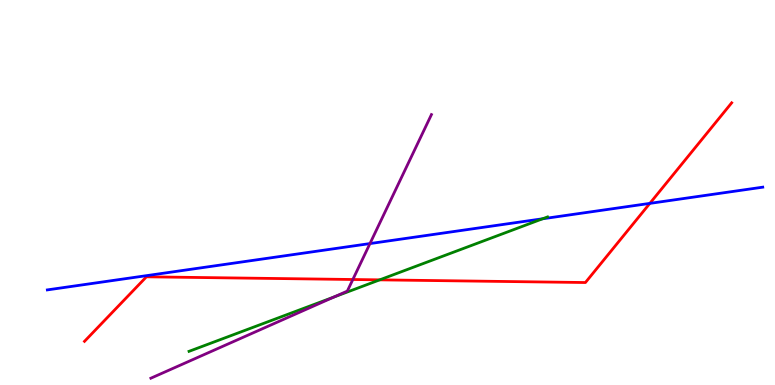[{'lines': ['blue', 'red'], 'intersections': [{'x': 8.38, 'y': 4.72}]}, {'lines': ['green', 'red'], 'intersections': [{'x': 4.9, 'y': 2.73}]}, {'lines': ['purple', 'red'], 'intersections': [{'x': 4.55, 'y': 2.74}]}, {'lines': ['blue', 'green'], 'intersections': [{'x': 7.0, 'y': 4.32}]}, {'lines': ['blue', 'purple'], 'intersections': [{'x': 4.77, 'y': 3.67}]}, {'lines': ['green', 'purple'], 'intersections': [{'x': 4.31, 'y': 2.29}]}]